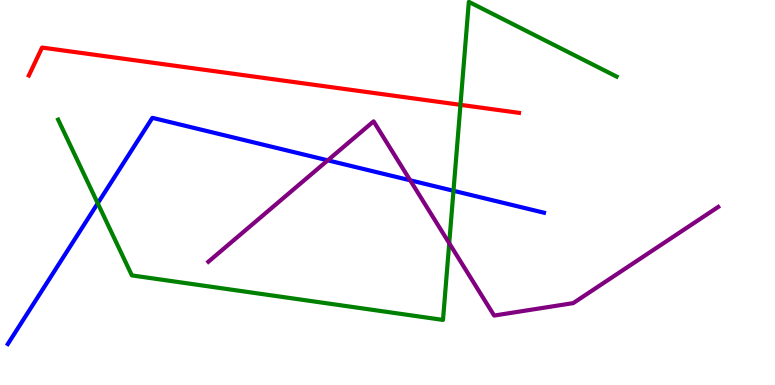[{'lines': ['blue', 'red'], 'intersections': []}, {'lines': ['green', 'red'], 'intersections': [{'x': 5.94, 'y': 7.28}]}, {'lines': ['purple', 'red'], 'intersections': []}, {'lines': ['blue', 'green'], 'intersections': [{'x': 1.26, 'y': 4.72}, {'x': 5.85, 'y': 5.04}]}, {'lines': ['blue', 'purple'], 'intersections': [{'x': 4.23, 'y': 5.84}, {'x': 5.29, 'y': 5.32}]}, {'lines': ['green', 'purple'], 'intersections': [{'x': 5.8, 'y': 3.68}]}]